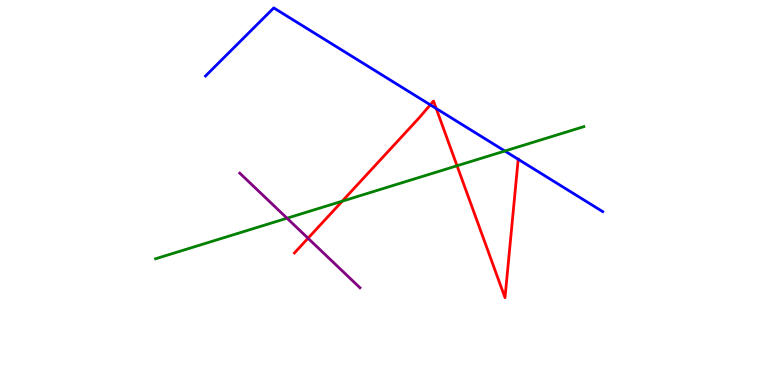[{'lines': ['blue', 'red'], 'intersections': [{'x': 5.55, 'y': 7.28}, {'x': 5.63, 'y': 7.18}, {'x': 6.69, 'y': 5.86}]}, {'lines': ['green', 'red'], 'intersections': [{'x': 4.42, 'y': 4.77}, {'x': 5.9, 'y': 5.69}]}, {'lines': ['purple', 'red'], 'intersections': [{'x': 3.97, 'y': 3.81}]}, {'lines': ['blue', 'green'], 'intersections': [{'x': 6.51, 'y': 6.08}]}, {'lines': ['blue', 'purple'], 'intersections': []}, {'lines': ['green', 'purple'], 'intersections': [{'x': 3.7, 'y': 4.33}]}]